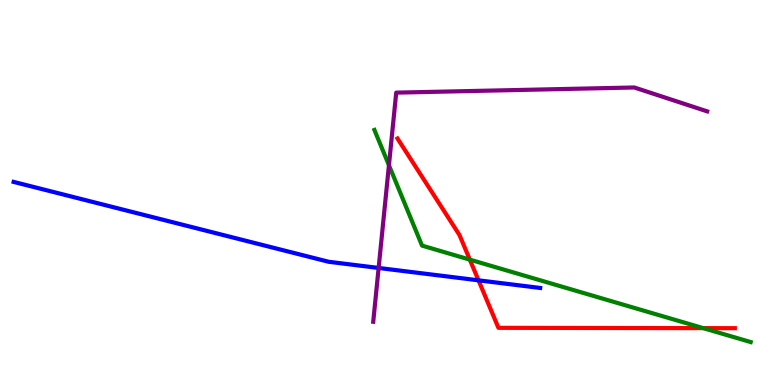[{'lines': ['blue', 'red'], 'intersections': [{'x': 6.17, 'y': 2.72}]}, {'lines': ['green', 'red'], 'intersections': [{'x': 6.06, 'y': 3.26}, {'x': 9.07, 'y': 1.48}]}, {'lines': ['purple', 'red'], 'intersections': []}, {'lines': ['blue', 'green'], 'intersections': []}, {'lines': ['blue', 'purple'], 'intersections': [{'x': 4.89, 'y': 3.04}]}, {'lines': ['green', 'purple'], 'intersections': [{'x': 5.02, 'y': 5.71}]}]